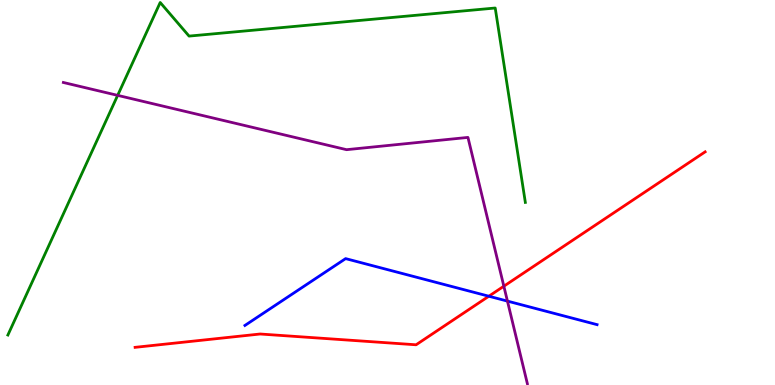[{'lines': ['blue', 'red'], 'intersections': [{'x': 6.31, 'y': 2.31}]}, {'lines': ['green', 'red'], 'intersections': []}, {'lines': ['purple', 'red'], 'intersections': [{'x': 6.5, 'y': 2.57}]}, {'lines': ['blue', 'green'], 'intersections': []}, {'lines': ['blue', 'purple'], 'intersections': [{'x': 6.55, 'y': 2.18}]}, {'lines': ['green', 'purple'], 'intersections': [{'x': 1.52, 'y': 7.52}]}]